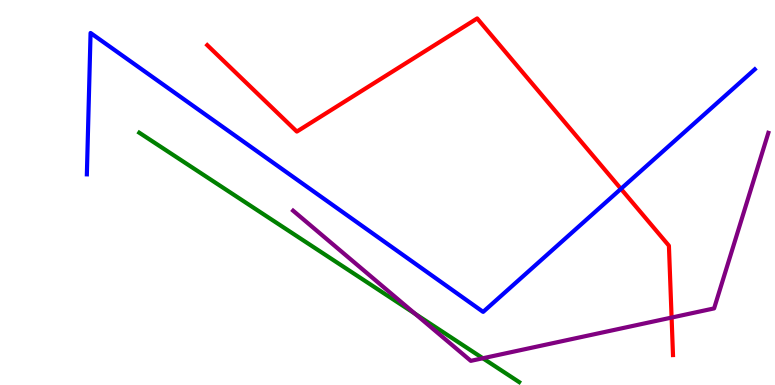[{'lines': ['blue', 'red'], 'intersections': [{'x': 8.01, 'y': 5.1}]}, {'lines': ['green', 'red'], 'intersections': []}, {'lines': ['purple', 'red'], 'intersections': [{'x': 8.67, 'y': 1.75}]}, {'lines': ['blue', 'green'], 'intersections': []}, {'lines': ['blue', 'purple'], 'intersections': []}, {'lines': ['green', 'purple'], 'intersections': [{'x': 5.36, 'y': 1.85}, {'x': 6.23, 'y': 0.695}]}]